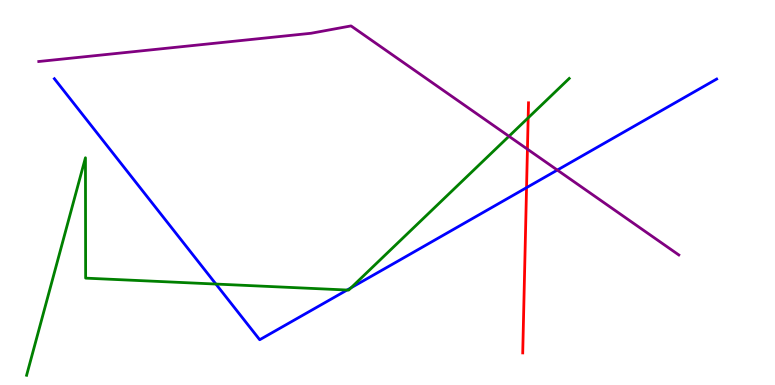[{'lines': ['blue', 'red'], 'intersections': [{'x': 6.79, 'y': 5.13}]}, {'lines': ['green', 'red'], 'intersections': [{'x': 6.81, 'y': 6.94}]}, {'lines': ['purple', 'red'], 'intersections': [{'x': 6.81, 'y': 6.13}]}, {'lines': ['blue', 'green'], 'intersections': [{'x': 2.79, 'y': 2.62}, {'x': 4.48, 'y': 2.47}, {'x': 4.53, 'y': 2.52}]}, {'lines': ['blue', 'purple'], 'intersections': [{'x': 7.19, 'y': 5.58}]}, {'lines': ['green', 'purple'], 'intersections': [{'x': 6.57, 'y': 6.46}]}]